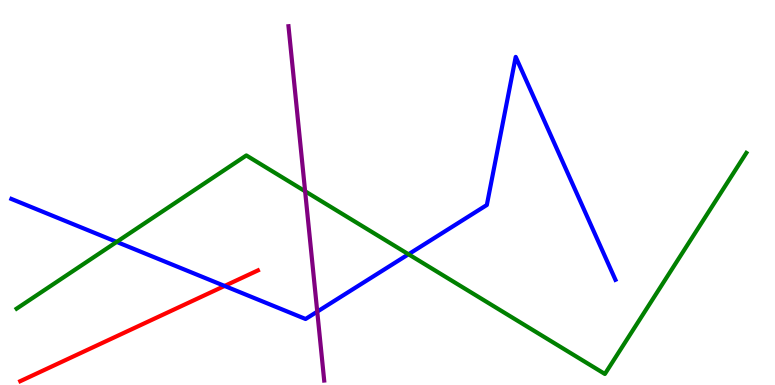[{'lines': ['blue', 'red'], 'intersections': [{'x': 2.9, 'y': 2.57}]}, {'lines': ['green', 'red'], 'intersections': []}, {'lines': ['purple', 'red'], 'intersections': []}, {'lines': ['blue', 'green'], 'intersections': [{'x': 1.51, 'y': 3.72}, {'x': 5.27, 'y': 3.4}]}, {'lines': ['blue', 'purple'], 'intersections': [{'x': 4.09, 'y': 1.91}]}, {'lines': ['green', 'purple'], 'intersections': [{'x': 3.94, 'y': 5.03}]}]